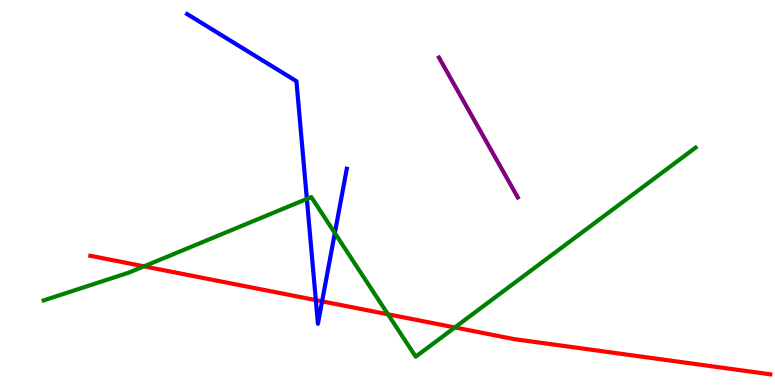[{'lines': ['blue', 'red'], 'intersections': [{'x': 4.08, 'y': 2.2}, {'x': 4.16, 'y': 2.17}]}, {'lines': ['green', 'red'], 'intersections': [{'x': 1.86, 'y': 3.08}, {'x': 5.01, 'y': 1.84}, {'x': 5.87, 'y': 1.49}]}, {'lines': ['purple', 'red'], 'intersections': []}, {'lines': ['blue', 'green'], 'intersections': [{'x': 3.96, 'y': 4.83}, {'x': 4.32, 'y': 3.95}]}, {'lines': ['blue', 'purple'], 'intersections': []}, {'lines': ['green', 'purple'], 'intersections': []}]